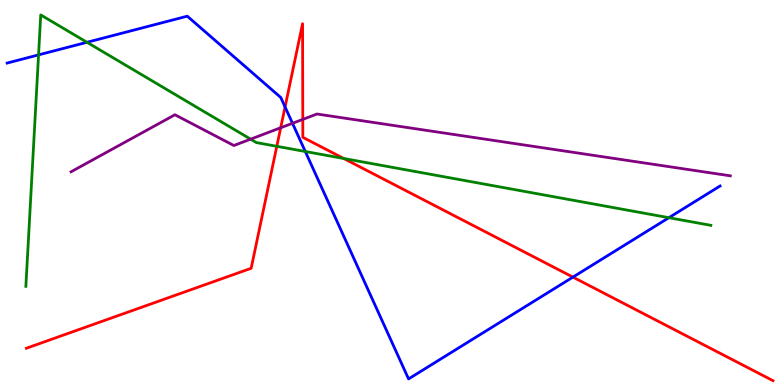[{'lines': ['blue', 'red'], 'intersections': [{'x': 3.68, 'y': 7.22}, {'x': 7.39, 'y': 2.8}]}, {'lines': ['green', 'red'], 'intersections': [{'x': 3.57, 'y': 6.2}, {'x': 4.44, 'y': 5.88}]}, {'lines': ['purple', 'red'], 'intersections': [{'x': 3.62, 'y': 6.68}, {'x': 3.91, 'y': 6.9}]}, {'lines': ['blue', 'green'], 'intersections': [{'x': 0.497, 'y': 8.57}, {'x': 1.12, 'y': 8.9}, {'x': 3.94, 'y': 6.07}, {'x': 8.63, 'y': 4.35}]}, {'lines': ['blue', 'purple'], 'intersections': [{'x': 3.77, 'y': 6.8}]}, {'lines': ['green', 'purple'], 'intersections': [{'x': 3.23, 'y': 6.39}]}]